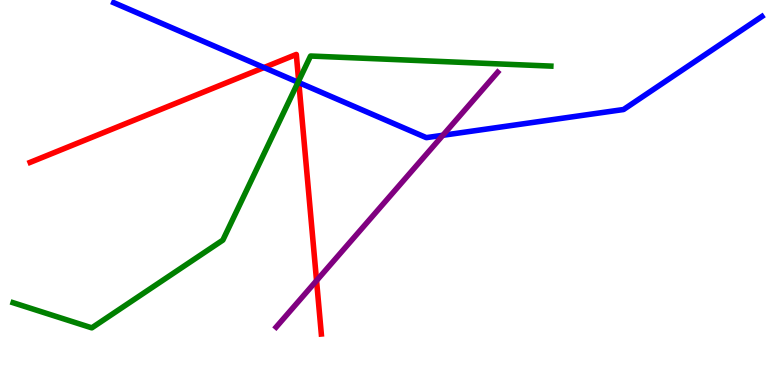[{'lines': ['blue', 'red'], 'intersections': [{'x': 3.41, 'y': 8.25}, {'x': 3.86, 'y': 7.86}]}, {'lines': ['green', 'red'], 'intersections': [{'x': 3.85, 'y': 7.9}]}, {'lines': ['purple', 'red'], 'intersections': [{'x': 4.08, 'y': 2.71}]}, {'lines': ['blue', 'green'], 'intersections': [{'x': 3.85, 'y': 7.86}]}, {'lines': ['blue', 'purple'], 'intersections': [{'x': 5.71, 'y': 6.49}]}, {'lines': ['green', 'purple'], 'intersections': []}]